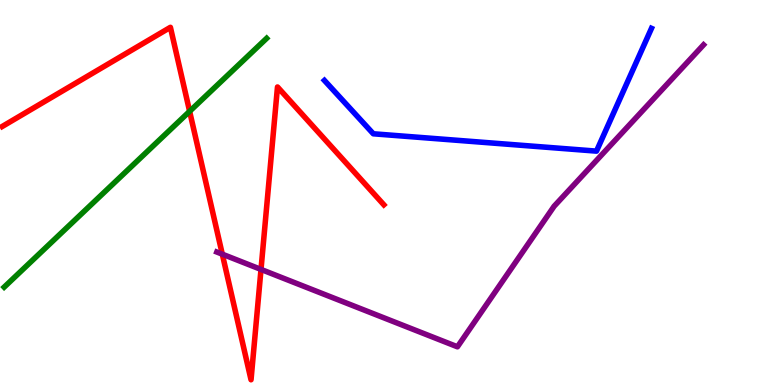[{'lines': ['blue', 'red'], 'intersections': []}, {'lines': ['green', 'red'], 'intersections': [{'x': 2.45, 'y': 7.11}]}, {'lines': ['purple', 'red'], 'intersections': [{'x': 2.87, 'y': 3.4}, {'x': 3.37, 'y': 3.0}]}, {'lines': ['blue', 'green'], 'intersections': []}, {'lines': ['blue', 'purple'], 'intersections': []}, {'lines': ['green', 'purple'], 'intersections': []}]